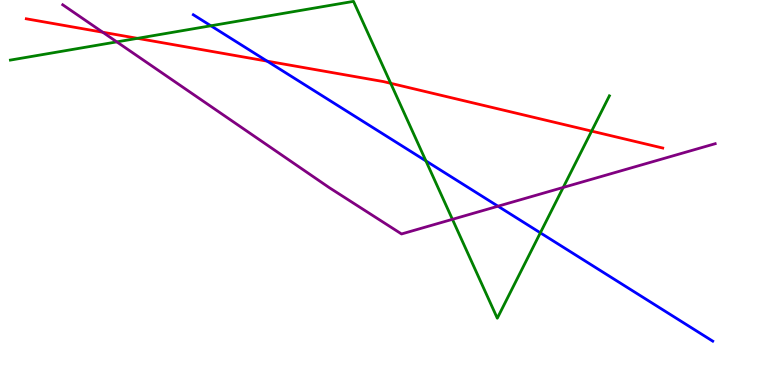[{'lines': ['blue', 'red'], 'intersections': [{'x': 3.45, 'y': 8.41}]}, {'lines': ['green', 'red'], 'intersections': [{'x': 1.77, 'y': 9.0}, {'x': 5.04, 'y': 7.84}, {'x': 7.63, 'y': 6.59}]}, {'lines': ['purple', 'red'], 'intersections': [{'x': 1.33, 'y': 9.16}]}, {'lines': ['blue', 'green'], 'intersections': [{'x': 2.72, 'y': 9.33}, {'x': 5.5, 'y': 5.82}, {'x': 6.97, 'y': 3.95}]}, {'lines': ['blue', 'purple'], 'intersections': [{'x': 6.43, 'y': 4.64}]}, {'lines': ['green', 'purple'], 'intersections': [{'x': 1.51, 'y': 8.91}, {'x': 5.84, 'y': 4.3}, {'x': 7.27, 'y': 5.13}]}]